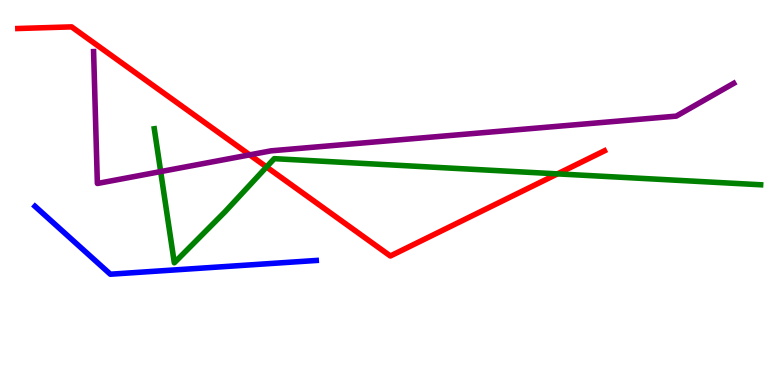[{'lines': ['blue', 'red'], 'intersections': []}, {'lines': ['green', 'red'], 'intersections': [{'x': 3.44, 'y': 5.66}, {'x': 7.19, 'y': 5.48}]}, {'lines': ['purple', 'red'], 'intersections': [{'x': 3.22, 'y': 5.98}]}, {'lines': ['blue', 'green'], 'intersections': []}, {'lines': ['blue', 'purple'], 'intersections': []}, {'lines': ['green', 'purple'], 'intersections': [{'x': 2.07, 'y': 5.54}]}]